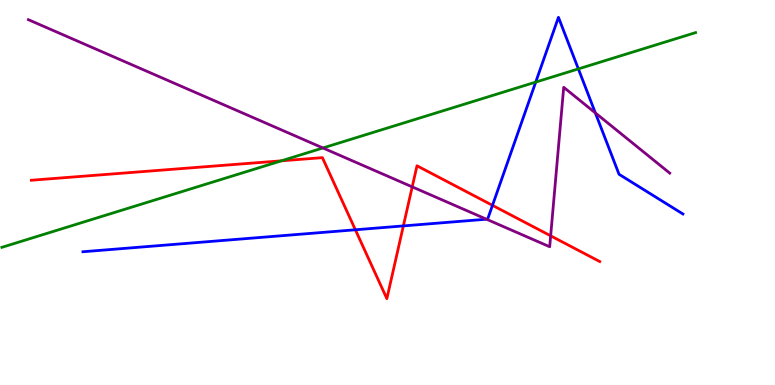[{'lines': ['blue', 'red'], 'intersections': [{'x': 4.59, 'y': 4.03}, {'x': 5.2, 'y': 4.13}, {'x': 6.35, 'y': 4.67}]}, {'lines': ['green', 'red'], 'intersections': [{'x': 3.63, 'y': 5.82}]}, {'lines': ['purple', 'red'], 'intersections': [{'x': 5.32, 'y': 5.15}, {'x': 7.11, 'y': 3.87}]}, {'lines': ['blue', 'green'], 'intersections': [{'x': 6.91, 'y': 7.87}, {'x': 7.46, 'y': 8.21}]}, {'lines': ['blue', 'purple'], 'intersections': [{'x': 6.28, 'y': 4.31}, {'x': 7.68, 'y': 7.07}]}, {'lines': ['green', 'purple'], 'intersections': [{'x': 4.17, 'y': 6.16}]}]